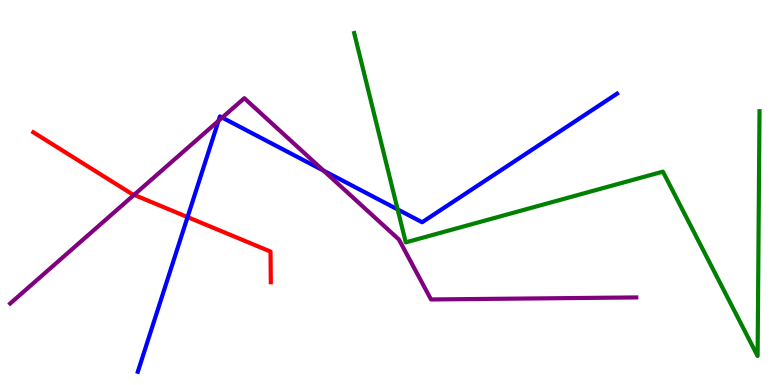[{'lines': ['blue', 'red'], 'intersections': [{'x': 2.42, 'y': 4.36}]}, {'lines': ['green', 'red'], 'intersections': []}, {'lines': ['purple', 'red'], 'intersections': [{'x': 1.73, 'y': 4.94}]}, {'lines': ['blue', 'green'], 'intersections': [{'x': 5.13, 'y': 4.56}]}, {'lines': ['blue', 'purple'], 'intersections': [{'x': 2.82, 'y': 6.86}, {'x': 2.87, 'y': 6.95}, {'x': 4.18, 'y': 5.57}]}, {'lines': ['green', 'purple'], 'intersections': []}]